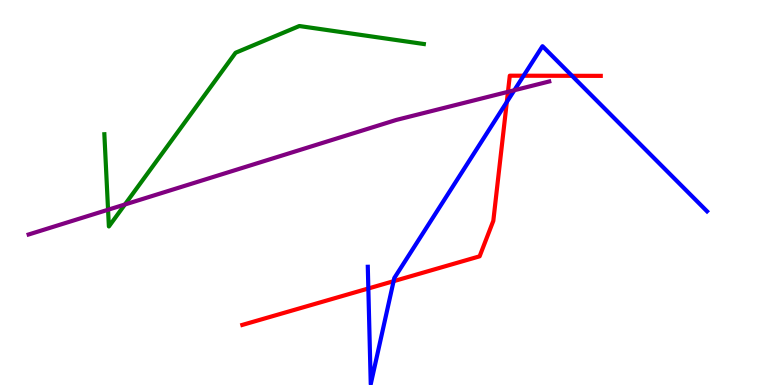[{'lines': ['blue', 'red'], 'intersections': [{'x': 4.75, 'y': 2.51}, {'x': 5.08, 'y': 2.7}, {'x': 6.54, 'y': 7.35}, {'x': 6.76, 'y': 8.03}, {'x': 7.38, 'y': 8.03}]}, {'lines': ['green', 'red'], 'intersections': []}, {'lines': ['purple', 'red'], 'intersections': [{'x': 6.55, 'y': 7.61}]}, {'lines': ['blue', 'green'], 'intersections': []}, {'lines': ['blue', 'purple'], 'intersections': [{'x': 6.64, 'y': 7.66}]}, {'lines': ['green', 'purple'], 'intersections': [{'x': 1.39, 'y': 4.55}, {'x': 1.61, 'y': 4.69}]}]